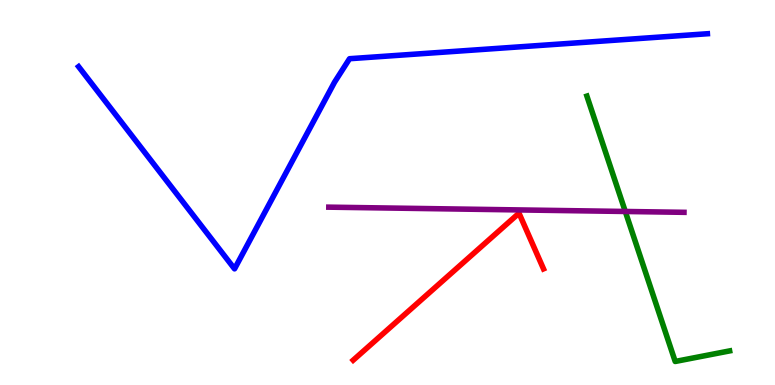[{'lines': ['blue', 'red'], 'intersections': []}, {'lines': ['green', 'red'], 'intersections': []}, {'lines': ['purple', 'red'], 'intersections': []}, {'lines': ['blue', 'green'], 'intersections': []}, {'lines': ['blue', 'purple'], 'intersections': []}, {'lines': ['green', 'purple'], 'intersections': [{'x': 8.07, 'y': 4.51}]}]